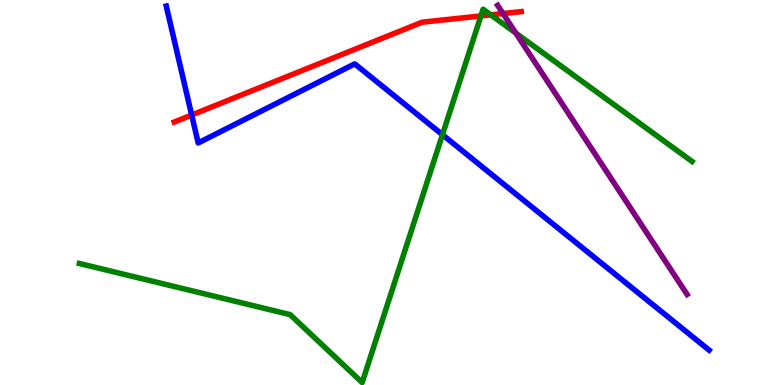[{'lines': ['blue', 'red'], 'intersections': [{'x': 2.47, 'y': 7.01}]}, {'lines': ['green', 'red'], 'intersections': [{'x': 6.21, 'y': 9.59}, {'x': 6.33, 'y': 9.61}]}, {'lines': ['purple', 'red'], 'intersections': [{'x': 6.49, 'y': 9.65}]}, {'lines': ['blue', 'green'], 'intersections': [{'x': 5.71, 'y': 6.5}]}, {'lines': ['blue', 'purple'], 'intersections': []}, {'lines': ['green', 'purple'], 'intersections': [{'x': 6.66, 'y': 9.14}]}]